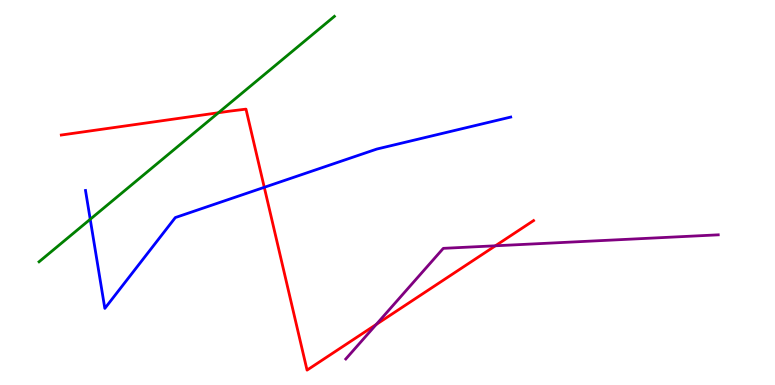[{'lines': ['blue', 'red'], 'intersections': [{'x': 3.41, 'y': 5.13}]}, {'lines': ['green', 'red'], 'intersections': [{'x': 2.82, 'y': 7.07}]}, {'lines': ['purple', 'red'], 'intersections': [{'x': 4.85, 'y': 1.57}, {'x': 6.39, 'y': 3.62}]}, {'lines': ['blue', 'green'], 'intersections': [{'x': 1.16, 'y': 4.3}]}, {'lines': ['blue', 'purple'], 'intersections': []}, {'lines': ['green', 'purple'], 'intersections': []}]